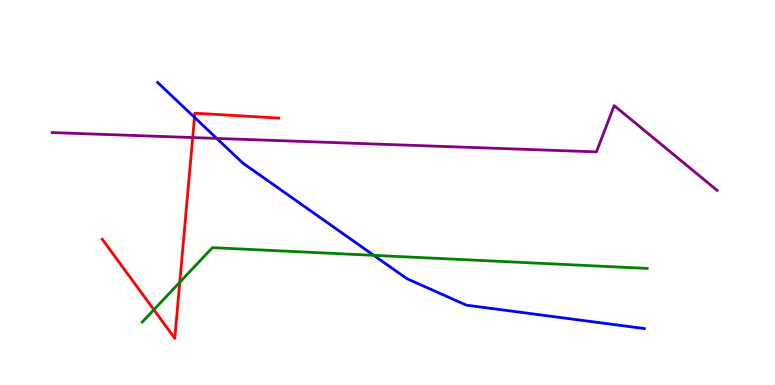[{'lines': ['blue', 'red'], 'intersections': [{'x': 2.51, 'y': 6.95}]}, {'lines': ['green', 'red'], 'intersections': [{'x': 1.99, 'y': 1.95}, {'x': 2.32, 'y': 2.67}]}, {'lines': ['purple', 'red'], 'intersections': [{'x': 2.49, 'y': 6.43}]}, {'lines': ['blue', 'green'], 'intersections': [{'x': 4.82, 'y': 3.37}]}, {'lines': ['blue', 'purple'], 'intersections': [{'x': 2.8, 'y': 6.4}]}, {'lines': ['green', 'purple'], 'intersections': []}]